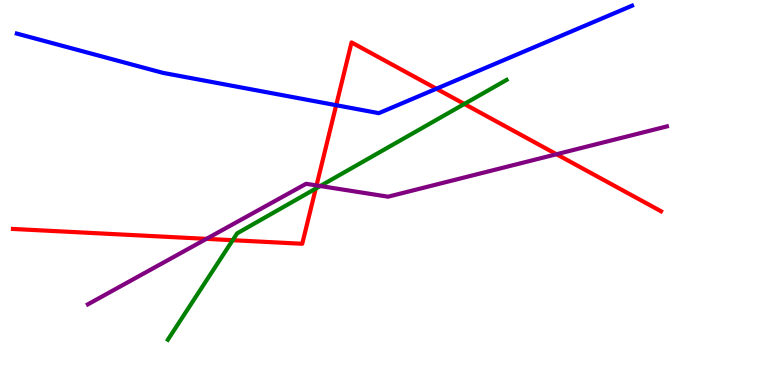[{'lines': ['blue', 'red'], 'intersections': [{'x': 4.34, 'y': 7.27}, {'x': 5.63, 'y': 7.7}]}, {'lines': ['green', 'red'], 'intersections': [{'x': 3.0, 'y': 3.76}, {'x': 4.07, 'y': 5.1}, {'x': 5.99, 'y': 7.3}]}, {'lines': ['purple', 'red'], 'intersections': [{'x': 2.66, 'y': 3.8}, {'x': 4.08, 'y': 5.18}, {'x': 7.18, 'y': 5.99}]}, {'lines': ['blue', 'green'], 'intersections': []}, {'lines': ['blue', 'purple'], 'intersections': []}, {'lines': ['green', 'purple'], 'intersections': [{'x': 4.13, 'y': 5.17}]}]